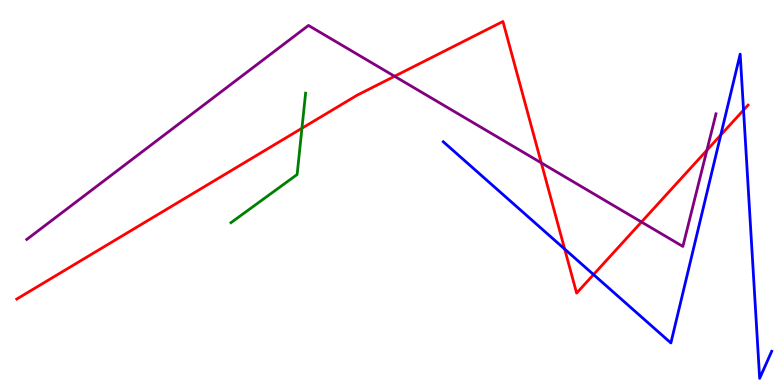[{'lines': ['blue', 'red'], 'intersections': [{'x': 7.29, 'y': 3.53}, {'x': 7.66, 'y': 2.87}, {'x': 9.3, 'y': 6.49}, {'x': 9.59, 'y': 7.14}]}, {'lines': ['green', 'red'], 'intersections': [{'x': 3.9, 'y': 6.67}]}, {'lines': ['purple', 'red'], 'intersections': [{'x': 5.09, 'y': 8.02}, {'x': 6.98, 'y': 5.77}, {'x': 8.28, 'y': 4.23}, {'x': 9.12, 'y': 6.1}]}, {'lines': ['blue', 'green'], 'intersections': []}, {'lines': ['blue', 'purple'], 'intersections': []}, {'lines': ['green', 'purple'], 'intersections': []}]